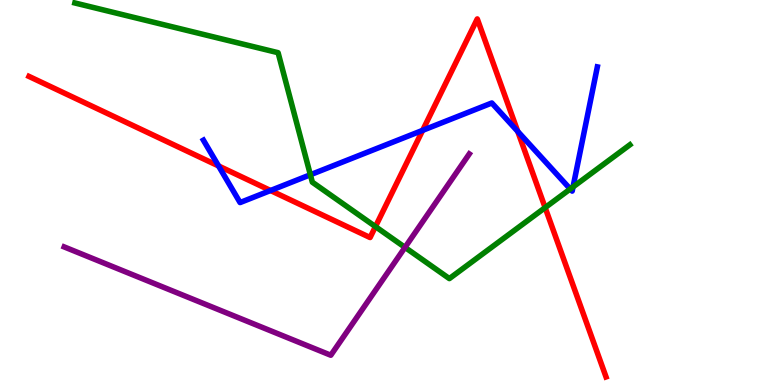[{'lines': ['blue', 'red'], 'intersections': [{'x': 2.82, 'y': 5.69}, {'x': 3.49, 'y': 5.05}, {'x': 5.45, 'y': 6.61}, {'x': 6.68, 'y': 6.59}]}, {'lines': ['green', 'red'], 'intersections': [{'x': 4.84, 'y': 4.11}, {'x': 7.03, 'y': 4.61}]}, {'lines': ['purple', 'red'], 'intersections': []}, {'lines': ['blue', 'green'], 'intersections': [{'x': 4.0, 'y': 5.46}, {'x': 7.36, 'y': 5.09}, {'x': 7.39, 'y': 5.14}]}, {'lines': ['blue', 'purple'], 'intersections': []}, {'lines': ['green', 'purple'], 'intersections': [{'x': 5.23, 'y': 3.57}]}]